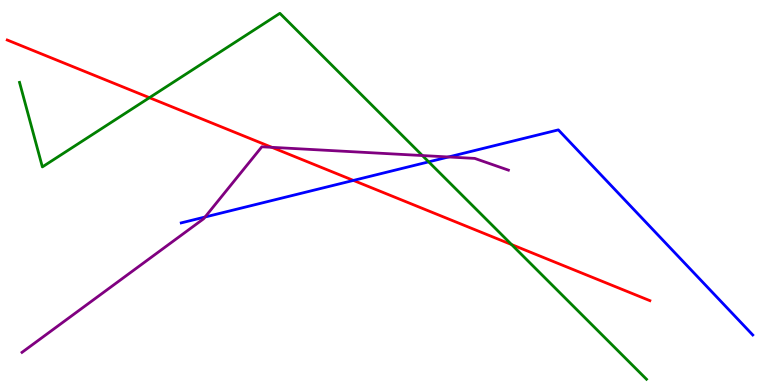[{'lines': ['blue', 'red'], 'intersections': [{'x': 4.56, 'y': 5.31}]}, {'lines': ['green', 'red'], 'intersections': [{'x': 1.93, 'y': 7.46}, {'x': 6.6, 'y': 3.65}]}, {'lines': ['purple', 'red'], 'intersections': [{'x': 3.51, 'y': 6.17}]}, {'lines': ['blue', 'green'], 'intersections': [{'x': 5.53, 'y': 5.8}]}, {'lines': ['blue', 'purple'], 'intersections': [{'x': 2.65, 'y': 4.36}, {'x': 5.79, 'y': 5.92}]}, {'lines': ['green', 'purple'], 'intersections': [{'x': 5.45, 'y': 5.96}]}]